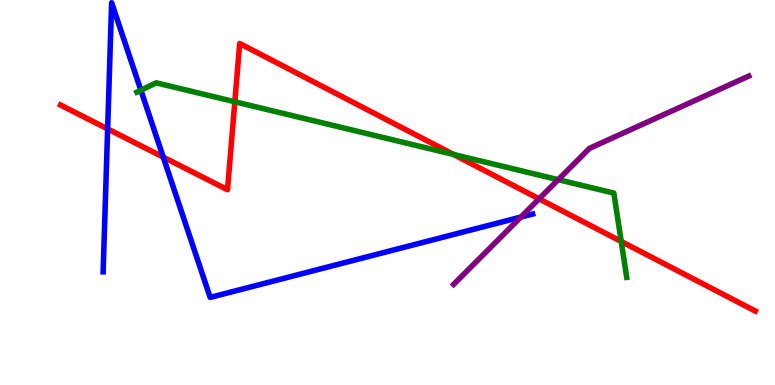[{'lines': ['blue', 'red'], 'intersections': [{'x': 1.39, 'y': 6.65}, {'x': 2.11, 'y': 5.92}]}, {'lines': ['green', 'red'], 'intersections': [{'x': 3.03, 'y': 7.36}, {'x': 5.85, 'y': 5.99}, {'x': 8.02, 'y': 3.73}]}, {'lines': ['purple', 'red'], 'intersections': [{'x': 6.96, 'y': 4.84}]}, {'lines': ['blue', 'green'], 'intersections': [{'x': 1.82, 'y': 7.66}]}, {'lines': ['blue', 'purple'], 'intersections': [{'x': 6.72, 'y': 4.36}]}, {'lines': ['green', 'purple'], 'intersections': [{'x': 7.2, 'y': 5.33}]}]